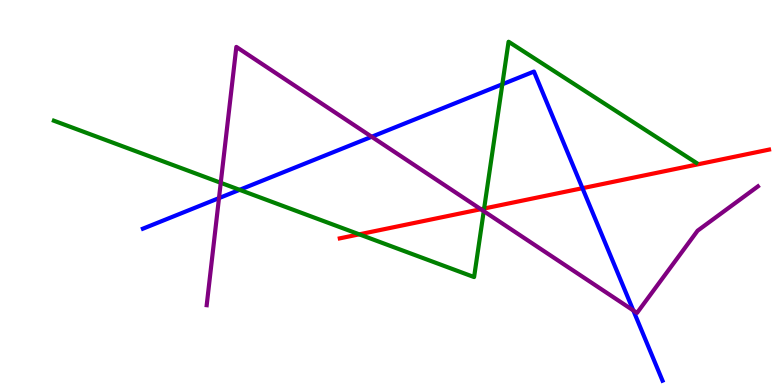[{'lines': ['blue', 'red'], 'intersections': [{'x': 7.52, 'y': 5.11}]}, {'lines': ['green', 'red'], 'intersections': [{'x': 4.64, 'y': 3.91}, {'x': 6.25, 'y': 4.58}]}, {'lines': ['purple', 'red'], 'intersections': [{'x': 6.2, 'y': 4.57}]}, {'lines': ['blue', 'green'], 'intersections': [{'x': 3.09, 'y': 5.07}, {'x': 6.48, 'y': 7.81}]}, {'lines': ['blue', 'purple'], 'intersections': [{'x': 2.83, 'y': 4.85}, {'x': 4.8, 'y': 6.45}, {'x': 8.17, 'y': 1.94}]}, {'lines': ['green', 'purple'], 'intersections': [{'x': 2.85, 'y': 5.25}, {'x': 6.24, 'y': 4.52}]}]